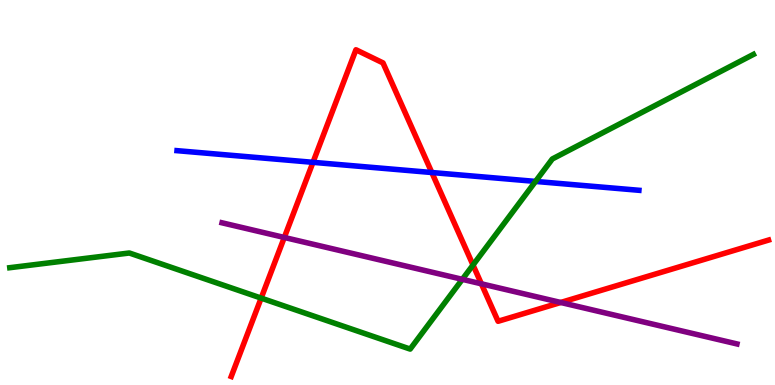[{'lines': ['blue', 'red'], 'intersections': [{'x': 4.04, 'y': 5.78}, {'x': 5.57, 'y': 5.52}]}, {'lines': ['green', 'red'], 'intersections': [{'x': 3.37, 'y': 2.26}, {'x': 6.1, 'y': 3.12}]}, {'lines': ['purple', 'red'], 'intersections': [{'x': 3.67, 'y': 3.83}, {'x': 6.21, 'y': 2.63}, {'x': 7.24, 'y': 2.14}]}, {'lines': ['blue', 'green'], 'intersections': [{'x': 6.91, 'y': 5.29}]}, {'lines': ['blue', 'purple'], 'intersections': []}, {'lines': ['green', 'purple'], 'intersections': [{'x': 5.97, 'y': 2.74}]}]